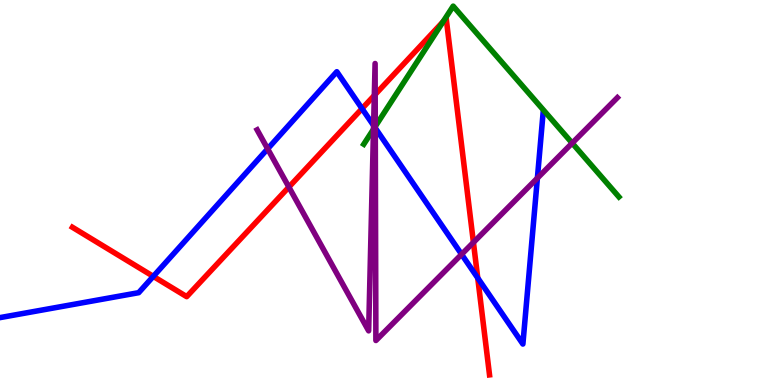[{'lines': ['blue', 'red'], 'intersections': [{'x': 1.98, 'y': 2.82}, {'x': 4.67, 'y': 7.18}, {'x': 6.16, 'y': 2.78}]}, {'lines': ['green', 'red'], 'intersections': [{'x': 5.72, 'y': 9.44}]}, {'lines': ['purple', 'red'], 'intersections': [{'x': 3.73, 'y': 5.14}, {'x': 4.83, 'y': 7.52}, {'x': 4.84, 'y': 7.55}, {'x': 6.11, 'y': 3.7}]}, {'lines': ['blue', 'green'], 'intersections': [{'x': 4.84, 'y': 6.69}]}, {'lines': ['blue', 'purple'], 'intersections': [{'x': 3.45, 'y': 6.13}, {'x': 4.82, 'y': 6.74}, {'x': 4.84, 'y': 6.68}, {'x': 5.96, 'y': 3.39}, {'x': 6.93, 'y': 5.37}]}, {'lines': ['green', 'purple'], 'intersections': [{'x': 4.82, 'y': 6.64}, {'x': 4.84, 'y': 6.72}, {'x': 7.38, 'y': 6.28}]}]